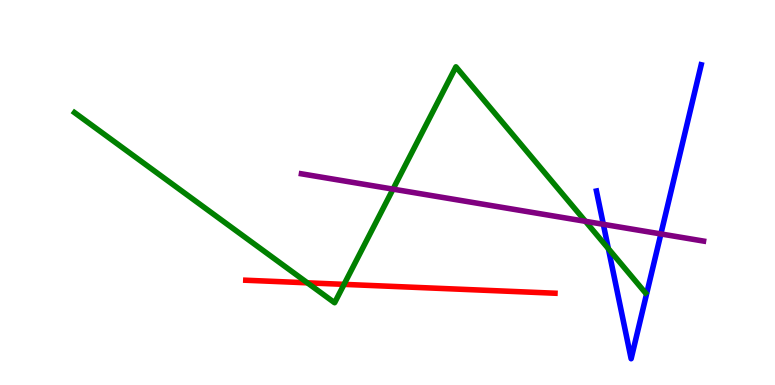[{'lines': ['blue', 'red'], 'intersections': []}, {'lines': ['green', 'red'], 'intersections': [{'x': 3.97, 'y': 2.65}, {'x': 4.44, 'y': 2.61}]}, {'lines': ['purple', 'red'], 'intersections': []}, {'lines': ['blue', 'green'], 'intersections': [{'x': 7.85, 'y': 3.54}]}, {'lines': ['blue', 'purple'], 'intersections': [{'x': 7.78, 'y': 4.17}, {'x': 8.53, 'y': 3.92}]}, {'lines': ['green', 'purple'], 'intersections': [{'x': 5.07, 'y': 5.09}, {'x': 7.55, 'y': 4.25}]}]